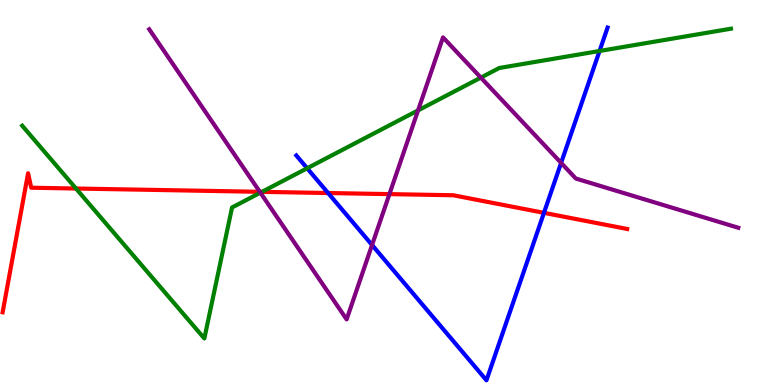[{'lines': ['blue', 'red'], 'intersections': [{'x': 4.23, 'y': 4.99}, {'x': 7.02, 'y': 4.47}]}, {'lines': ['green', 'red'], 'intersections': [{'x': 0.981, 'y': 5.1}, {'x': 3.38, 'y': 5.02}]}, {'lines': ['purple', 'red'], 'intersections': [{'x': 3.35, 'y': 5.02}, {'x': 5.03, 'y': 4.96}]}, {'lines': ['blue', 'green'], 'intersections': [{'x': 3.96, 'y': 5.63}, {'x': 7.74, 'y': 8.68}]}, {'lines': ['blue', 'purple'], 'intersections': [{'x': 4.8, 'y': 3.64}, {'x': 7.24, 'y': 5.77}]}, {'lines': ['green', 'purple'], 'intersections': [{'x': 3.36, 'y': 5.0}, {'x': 5.39, 'y': 7.13}, {'x': 6.2, 'y': 7.98}]}]